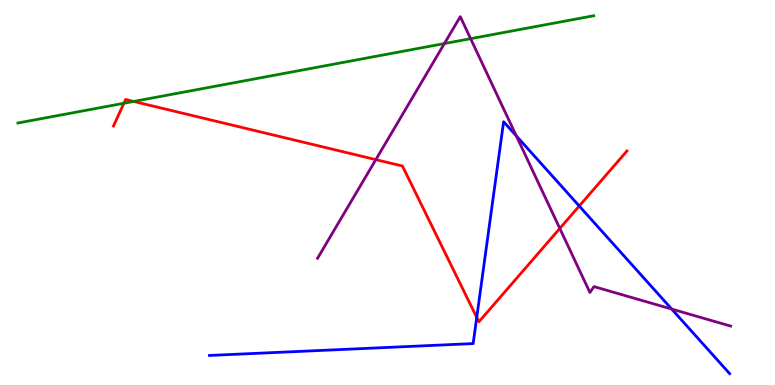[{'lines': ['blue', 'red'], 'intersections': [{'x': 6.15, 'y': 1.76}, {'x': 7.47, 'y': 4.65}]}, {'lines': ['green', 'red'], 'intersections': [{'x': 1.6, 'y': 7.32}, {'x': 1.72, 'y': 7.37}]}, {'lines': ['purple', 'red'], 'intersections': [{'x': 4.85, 'y': 5.85}, {'x': 7.22, 'y': 4.07}]}, {'lines': ['blue', 'green'], 'intersections': []}, {'lines': ['blue', 'purple'], 'intersections': [{'x': 6.66, 'y': 6.47}, {'x': 8.67, 'y': 1.97}]}, {'lines': ['green', 'purple'], 'intersections': [{'x': 5.73, 'y': 8.87}, {'x': 6.07, 'y': 9.0}]}]